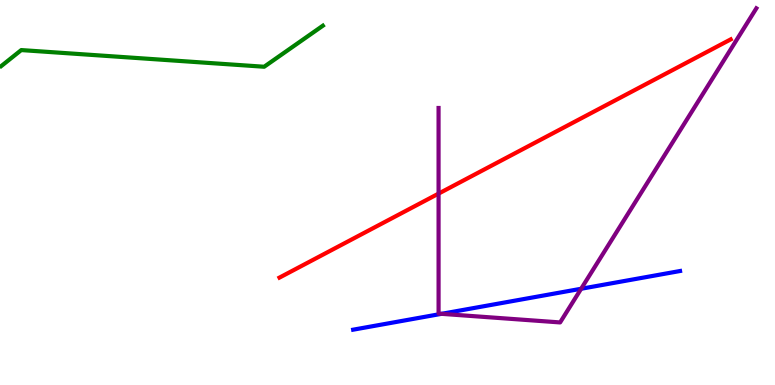[{'lines': ['blue', 'red'], 'intersections': []}, {'lines': ['green', 'red'], 'intersections': []}, {'lines': ['purple', 'red'], 'intersections': [{'x': 5.66, 'y': 4.97}]}, {'lines': ['blue', 'green'], 'intersections': []}, {'lines': ['blue', 'purple'], 'intersections': [{'x': 5.7, 'y': 1.85}, {'x': 7.5, 'y': 2.5}]}, {'lines': ['green', 'purple'], 'intersections': []}]